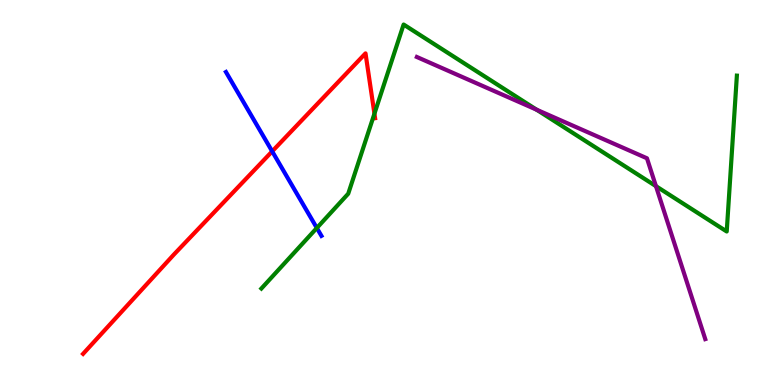[{'lines': ['blue', 'red'], 'intersections': [{'x': 3.51, 'y': 6.07}]}, {'lines': ['green', 'red'], 'intersections': [{'x': 4.83, 'y': 7.05}]}, {'lines': ['purple', 'red'], 'intersections': []}, {'lines': ['blue', 'green'], 'intersections': [{'x': 4.09, 'y': 4.08}]}, {'lines': ['blue', 'purple'], 'intersections': []}, {'lines': ['green', 'purple'], 'intersections': [{'x': 6.92, 'y': 7.15}, {'x': 8.46, 'y': 5.17}]}]